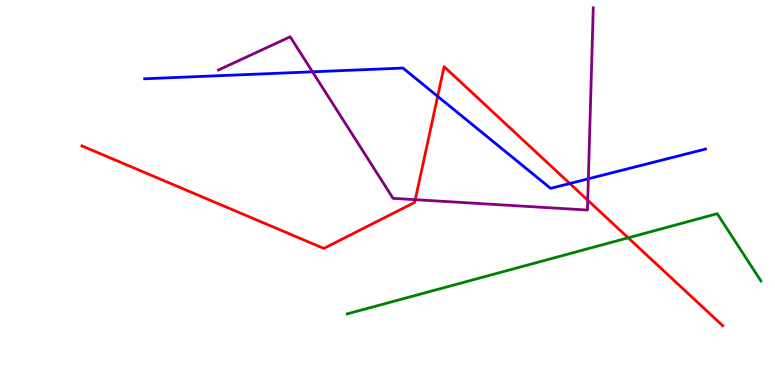[{'lines': ['blue', 'red'], 'intersections': [{'x': 5.65, 'y': 7.5}, {'x': 7.35, 'y': 5.23}]}, {'lines': ['green', 'red'], 'intersections': [{'x': 8.11, 'y': 3.82}]}, {'lines': ['purple', 'red'], 'intersections': [{'x': 5.36, 'y': 4.81}, {'x': 7.58, 'y': 4.8}]}, {'lines': ['blue', 'green'], 'intersections': []}, {'lines': ['blue', 'purple'], 'intersections': [{'x': 4.03, 'y': 8.13}, {'x': 7.59, 'y': 5.36}]}, {'lines': ['green', 'purple'], 'intersections': []}]